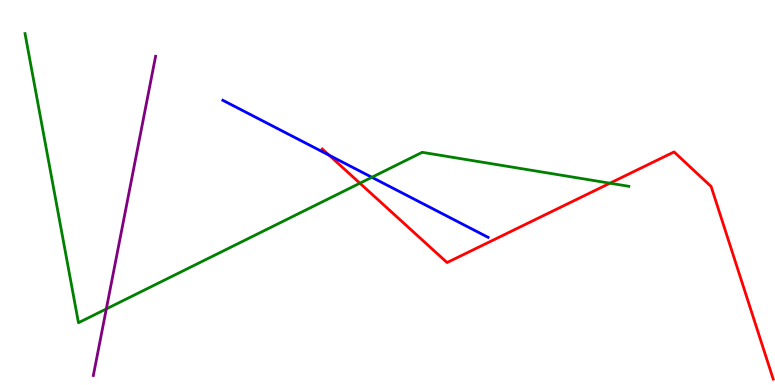[{'lines': ['blue', 'red'], 'intersections': [{'x': 4.25, 'y': 5.97}]}, {'lines': ['green', 'red'], 'intersections': [{'x': 4.64, 'y': 5.24}, {'x': 7.87, 'y': 5.24}]}, {'lines': ['purple', 'red'], 'intersections': []}, {'lines': ['blue', 'green'], 'intersections': [{'x': 4.8, 'y': 5.4}]}, {'lines': ['blue', 'purple'], 'intersections': []}, {'lines': ['green', 'purple'], 'intersections': [{'x': 1.37, 'y': 1.98}]}]